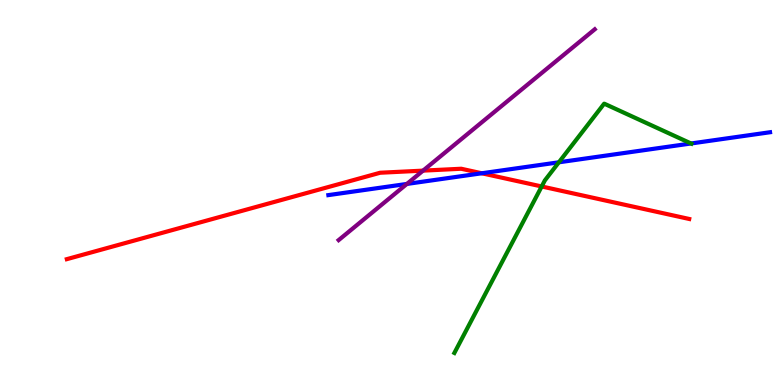[{'lines': ['blue', 'red'], 'intersections': [{'x': 6.22, 'y': 5.5}]}, {'lines': ['green', 'red'], 'intersections': [{'x': 6.99, 'y': 5.16}]}, {'lines': ['purple', 'red'], 'intersections': [{'x': 5.46, 'y': 5.57}]}, {'lines': ['blue', 'green'], 'intersections': [{'x': 7.21, 'y': 5.78}, {'x': 8.92, 'y': 6.27}]}, {'lines': ['blue', 'purple'], 'intersections': [{'x': 5.25, 'y': 5.22}]}, {'lines': ['green', 'purple'], 'intersections': []}]